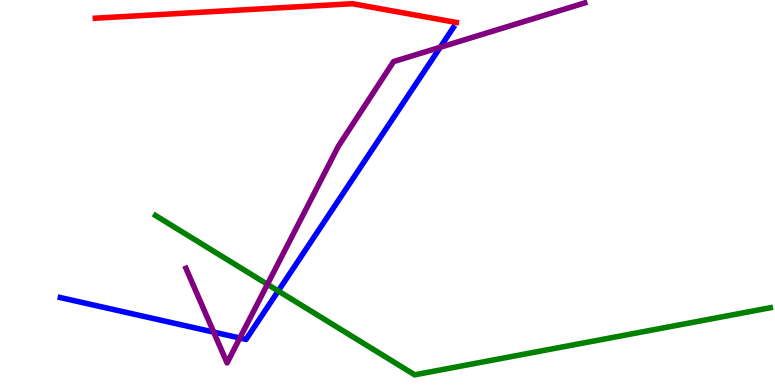[{'lines': ['blue', 'red'], 'intersections': []}, {'lines': ['green', 'red'], 'intersections': []}, {'lines': ['purple', 'red'], 'intersections': []}, {'lines': ['blue', 'green'], 'intersections': [{'x': 3.59, 'y': 2.44}]}, {'lines': ['blue', 'purple'], 'intersections': [{'x': 2.76, 'y': 1.37}, {'x': 3.09, 'y': 1.22}, {'x': 5.68, 'y': 8.77}]}, {'lines': ['green', 'purple'], 'intersections': [{'x': 3.45, 'y': 2.62}]}]